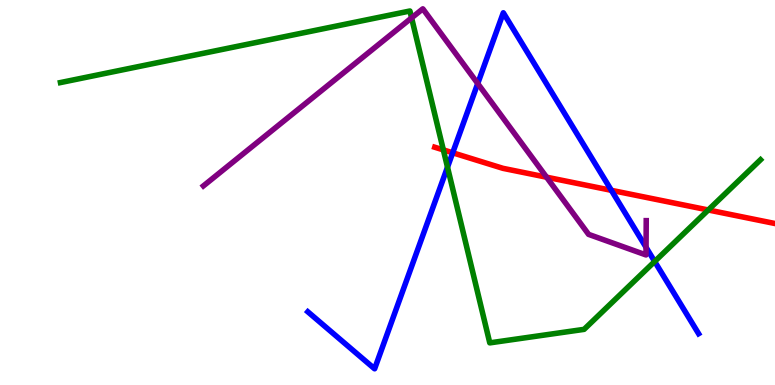[{'lines': ['blue', 'red'], 'intersections': [{'x': 5.84, 'y': 6.03}, {'x': 7.89, 'y': 5.06}]}, {'lines': ['green', 'red'], 'intersections': [{'x': 5.72, 'y': 6.11}, {'x': 9.14, 'y': 4.55}]}, {'lines': ['purple', 'red'], 'intersections': [{'x': 7.05, 'y': 5.4}]}, {'lines': ['blue', 'green'], 'intersections': [{'x': 5.77, 'y': 5.66}, {'x': 8.45, 'y': 3.21}]}, {'lines': ['blue', 'purple'], 'intersections': [{'x': 6.16, 'y': 7.83}, {'x': 8.34, 'y': 3.58}]}, {'lines': ['green', 'purple'], 'intersections': [{'x': 5.31, 'y': 9.54}]}]